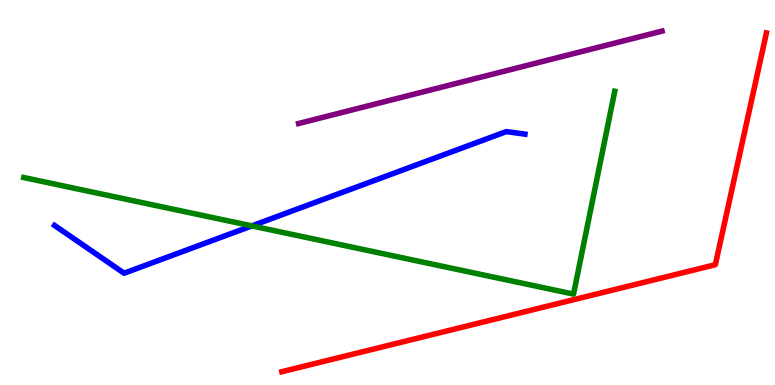[{'lines': ['blue', 'red'], 'intersections': []}, {'lines': ['green', 'red'], 'intersections': []}, {'lines': ['purple', 'red'], 'intersections': []}, {'lines': ['blue', 'green'], 'intersections': [{'x': 3.25, 'y': 4.13}]}, {'lines': ['blue', 'purple'], 'intersections': []}, {'lines': ['green', 'purple'], 'intersections': []}]